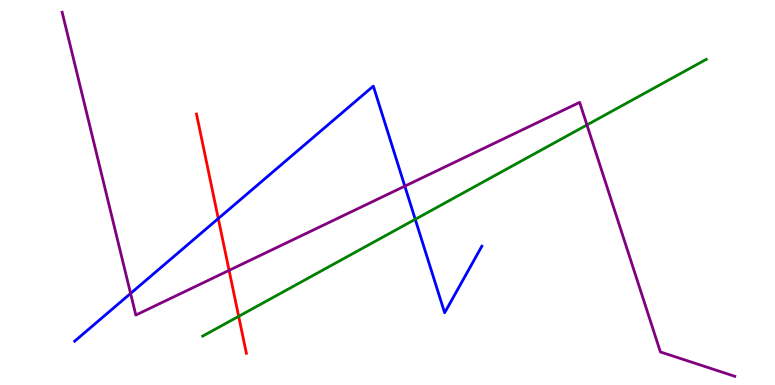[{'lines': ['blue', 'red'], 'intersections': [{'x': 2.82, 'y': 4.32}]}, {'lines': ['green', 'red'], 'intersections': [{'x': 3.08, 'y': 1.78}]}, {'lines': ['purple', 'red'], 'intersections': [{'x': 2.96, 'y': 2.98}]}, {'lines': ['blue', 'green'], 'intersections': [{'x': 5.36, 'y': 4.3}]}, {'lines': ['blue', 'purple'], 'intersections': [{'x': 1.68, 'y': 2.38}, {'x': 5.22, 'y': 5.16}]}, {'lines': ['green', 'purple'], 'intersections': [{'x': 7.57, 'y': 6.75}]}]